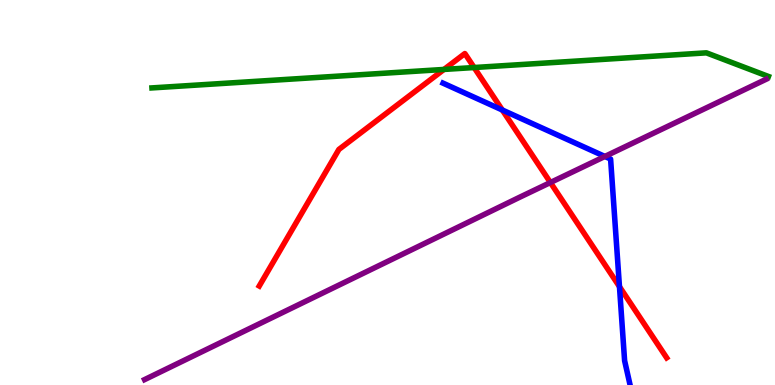[{'lines': ['blue', 'red'], 'intersections': [{'x': 6.48, 'y': 7.14}, {'x': 7.99, 'y': 2.56}]}, {'lines': ['green', 'red'], 'intersections': [{'x': 5.73, 'y': 8.2}, {'x': 6.12, 'y': 8.25}]}, {'lines': ['purple', 'red'], 'intersections': [{'x': 7.1, 'y': 5.26}]}, {'lines': ['blue', 'green'], 'intersections': []}, {'lines': ['blue', 'purple'], 'intersections': [{'x': 7.8, 'y': 5.94}]}, {'lines': ['green', 'purple'], 'intersections': []}]